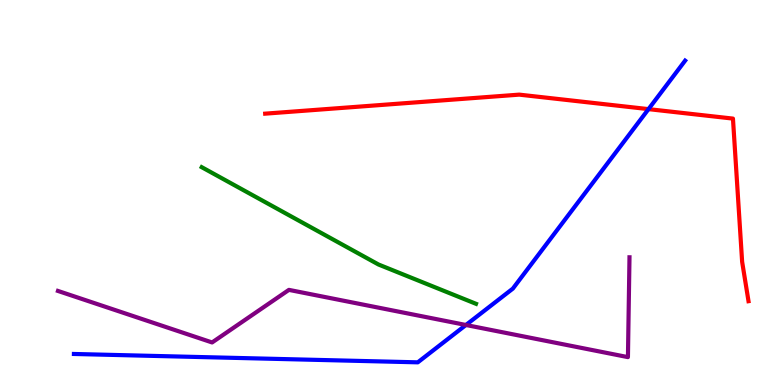[{'lines': ['blue', 'red'], 'intersections': [{'x': 8.37, 'y': 7.17}]}, {'lines': ['green', 'red'], 'intersections': []}, {'lines': ['purple', 'red'], 'intersections': []}, {'lines': ['blue', 'green'], 'intersections': []}, {'lines': ['blue', 'purple'], 'intersections': [{'x': 6.01, 'y': 1.56}]}, {'lines': ['green', 'purple'], 'intersections': []}]